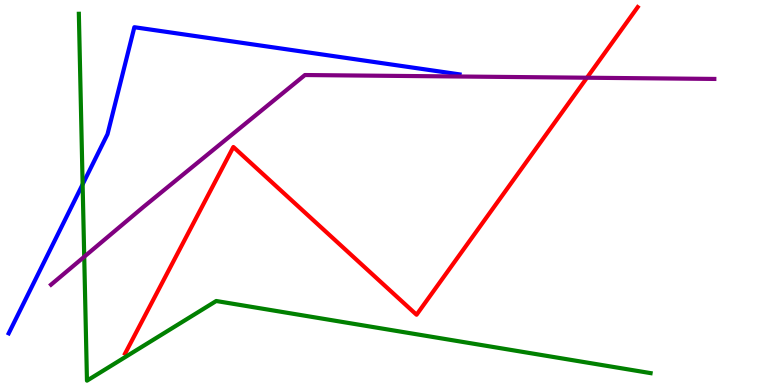[{'lines': ['blue', 'red'], 'intersections': []}, {'lines': ['green', 'red'], 'intersections': []}, {'lines': ['purple', 'red'], 'intersections': [{'x': 7.57, 'y': 7.98}]}, {'lines': ['blue', 'green'], 'intersections': [{'x': 1.07, 'y': 5.21}]}, {'lines': ['blue', 'purple'], 'intersections': []}, {'lines': ['green', 'purple'], 'intersections': [{'x': 1.09, 'y': 3.33}]}]